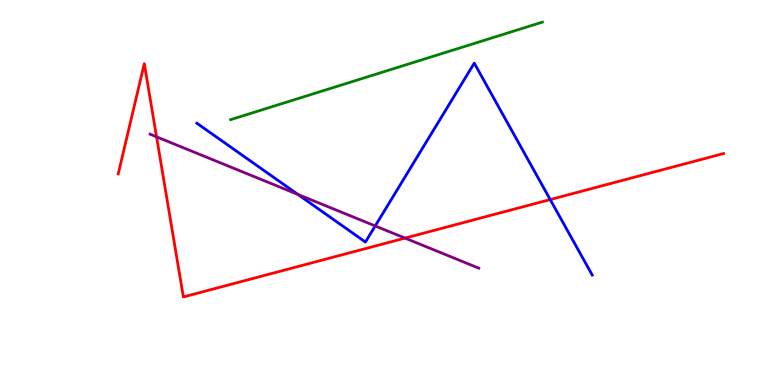[{'lines': ['blue', 'red'], 'intersections': [{'x': 7.1, 'y': 4.82}]}, {'lines': ['green', 'red'], 'intersections': []}, {'lines': ['purple', 'red'], 'intersections': [{'x': 2.02, 'y': 6.45}, {'x': 5.23, 'y': 3.82}]}, {'lines': ['blue', 'green'], 'intersections': []}, {'lines': ['blue', 'purple'], 'intersections': [{'x': 3.84, 'y': 4.95}, {'x': 4.84, 'y': 4.13}]}, {'lines': ['green', 'purple'], 'intersections': []}]